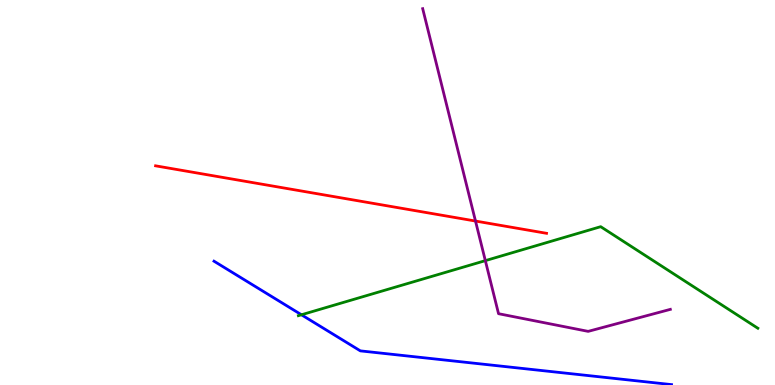[{'lines': ['blue', 'red'], 'intersections': []}, {'lines': ['green', 'red'], 'intersections': []}, {'lines': ['purple', 'red'], 'intersections': [{'x': 6.14, 'y': 4.26}]}, {'lines': ['blue', 'green'], 'intersections': [{'x': 3.89, 'y': 1.82}]}, {'lines': ['blue', 'purple'], 'intersections': []}, {'lines': ['green', 'purple'], 'intersections': [{'x': 6.26, 'y': 3.23}]}]